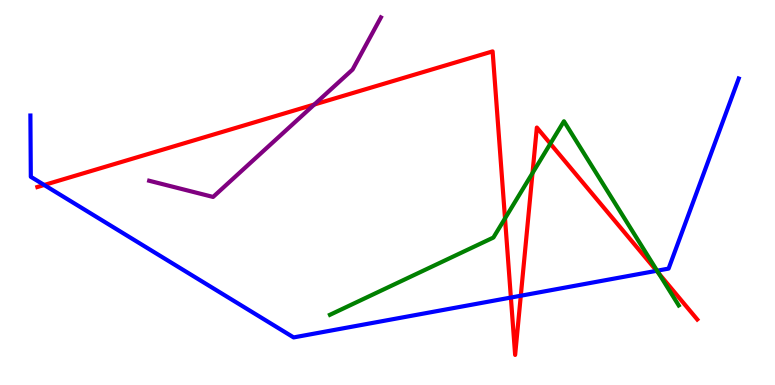[{'lines': ['blue', 'red'], 'intersections': [{'x': 0.57, 'y': 5.2}, {'x': 6.59, 'y': 2.27}, {'x': 6.72, 'y': 2.32}, {'x': 8.47, 'y': 2.97}]}, {'lines': ['green', 'red'], 'intersections': [{'x': 6.52, 'y': 4.33}, {'x': 6.87, 'y': 5.5}, {'x': 7.1, 'y': 6.27}, {'x': 8.5, 'y': 2.9}]}, {'lines': ['purple', 'red'], 'intersections': [{'x': 4.06, 'y': 7.29}]}, {'lines': ['blue', 'green'], 'intersections': [{'x': 8.48, 'y': 2.97}]}, {'lines': ['blue', 'purple'], 'intersections': []}, {'lines': ['green', 'purple'], 'intersections': []}]